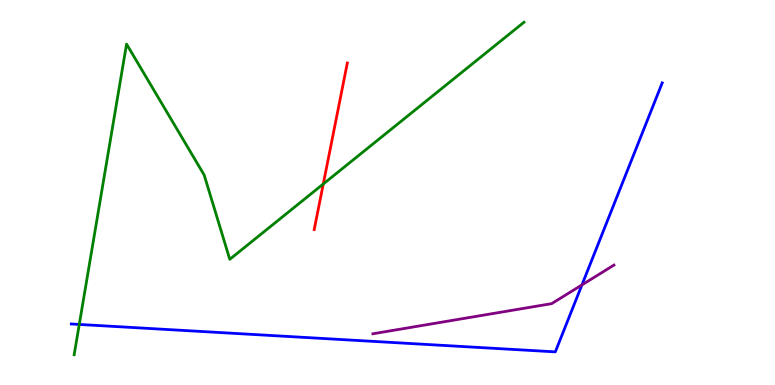[{'lines': ['blue', 'red'], 'intersections': []}, {'lines': ['green', 'red'], 'intersections': [{'x': 4.17, 'y': 5.22}]}, {'lines': ['purple', 'red'], 'intersections': []}, {'lines': ['blue', 'green'], 'intersections': [{'x': 1.02, 'y': 1.57}]}, {'lines': ['blue', 'purple'], 'intersections': [{'x': 7.51, 'y': 2.6}]}, {'lines': ['green', 'purple'], 'intersections': []}]